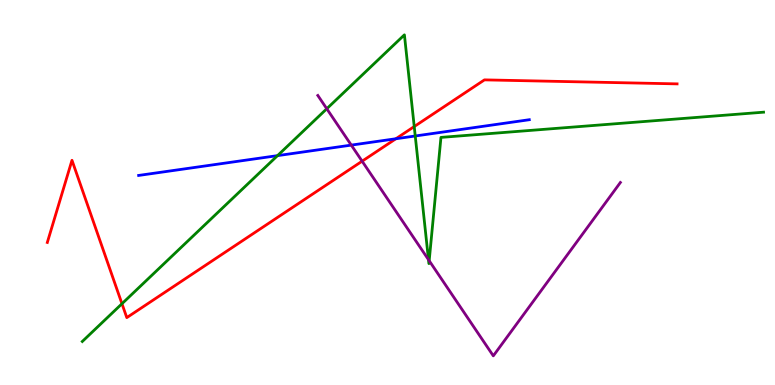[{'lines': ['blue', 'red'], 'intersections': [{'x': 5.11, 'y': 6.4}]}, {'lines': ['green', 'red'], 'intersections': [{'x': 1.57, 'y': 2.11}, {'x': 5.34, 'y': 6.71}]}, {'lines': ['purple', 'red'], 'intersections': [{'x': 4.67, 'y': 5.81}]}, {'lines': ['blue', 'green'], 'intersections': [{'x': 3.58, 'y': 5.96}, {'x': 5.36, 'y': 6.47}]}, {'lines': ['blue', 'purple'], 'intersections': [{'x': 4.53, 'y': 6.23}]}, {'lines': ['green', 'purple'], 'intersections': [{'x': 4.22, 'y': 7.18}, {'x': 5.53, 'y': 3.26}, {'x': 5.54, 'y': 3.23}]}]